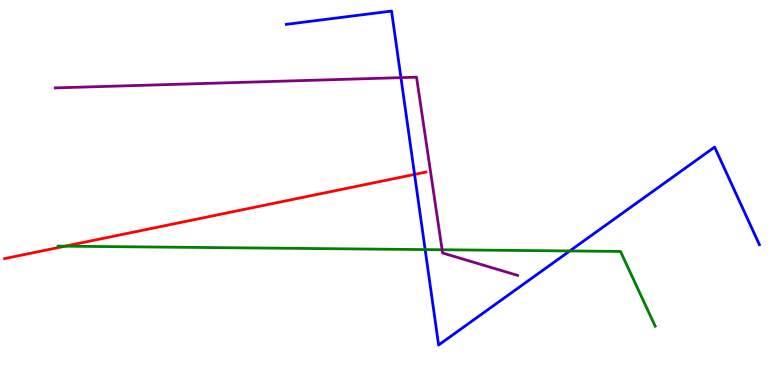[{'lines': ['blue', 'red'], 'intersections': [{'x': 5.35, 'y': 5.47}]}, {'lines': ['green', 'red'], 'intersections': [{'x': 0.84, 'y': 3.61}]}, {'lines': ['purple', 'red'], 'intersections': []}, {'lines': ['blue', 'green'], 'intersections': [{'x': 5.49, 'y': 3.52}, {'x': 7.35, 'y': 3.48}]}, {'lines': ['blue', 'purple'], 'intersections': [{'x': 5.17, 'y': 7.98}]}, {'lines': ['green', 'purple'], 'intersections': [{'x': 5.7, 'y': 3.51}]}]